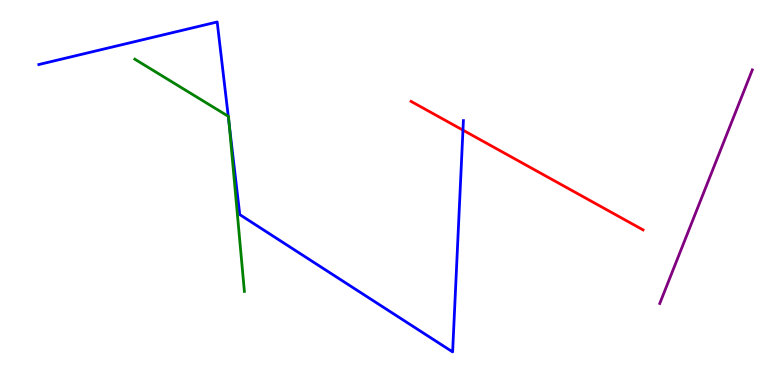[{'lines': ['blue', 'red'], 'intersections': [{'x': 5.97, 'y': 6.62}]}, {'lines': ['green', 'red'], 'intersections': []}, {'lines': ['purple', 'red'], 'intersections': []}, {'lines': ['blue', 'green'], 'intersections': [{'x': 2.95, 'y': 6.98}, {'x': 2.96, 'y': 6.76}]}, {'lines': ['blue', 'purple'], 'intersections': []}, {'lines': ['green', 'purple'], 'intersections': []}]